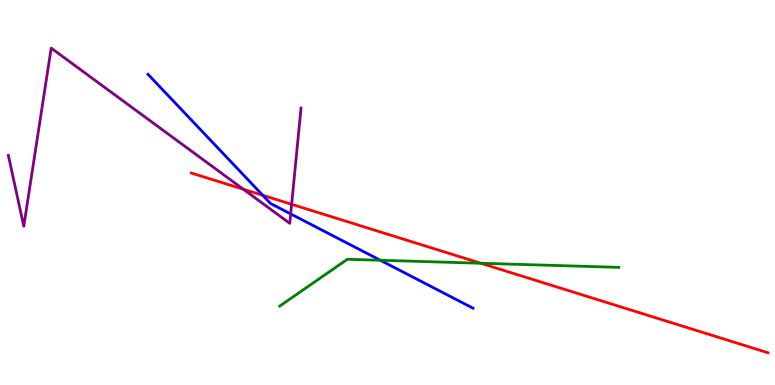[{'lines': ['blue', 'red'], 'intersections': [{'x': 3.39, 'y': 4.93}]}, {'lines': ['green', 'red'], 'intersections': [{'x': 6.2, 'y': 3.16}]}, {'lines': ['purple', 'red'], 'intersections': [{'x': 3.14, 'y': 5.08}, {'x': 3.76, 'y': 4.69}]}, {'lines': ['blue', 'green'], 'intersections': [{'x': 4.91, 'y': 3.24}]}, {'lines': ['blue', 'purple'], 'intersections': [{'x': 3.75, 'y': 4.44}]}, {'lines': ['green', 'purple'], 'intersections': []}]